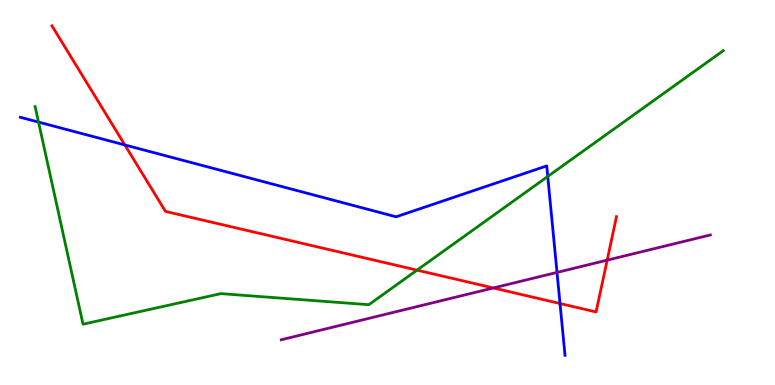[{'lines': ['blue', 'red'], 'intersections': [{'x': 1.61, 'y': 6.23}, {'x': 7.23, 'y': 2.12}]}, {'lines': ['green', 'red'], 'intersections': [{'x': 5.38, 'y': 2.98}]}, {'lines': ['purple', 'red'], 'intersections': [{'x': 6.37, 'y': 2.52}, {'x': 7.83, 'y': 3.24}]}, {'lines': ['blue', 'green'], 'intersections': [{'x': 0.497, 'y': 6.83}, {'x': 7.07, 'y': 5.42}]}, {'lines': ['blue', 'purple'], 'intersections': [{'x': 7.19, 'y': 2.92}]}, {'lines': ['green', 'purple'], 'intersections': []}]